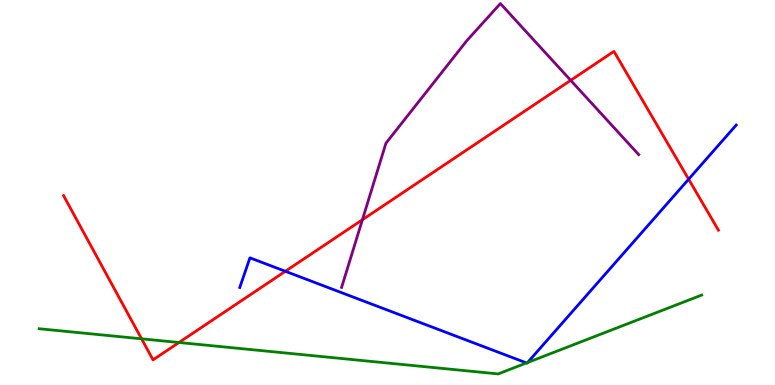[{'lines': ['blue', 'red'], 'intersections': [{'x': 3.68, 'y': 2.95}, {'x': 8.89, 'y': 5.35}]}, {'lines': ['green', 'red'], 'intersections': [{'x': 1.83, 'y': 1.2}, {'x': 2.31, 'y': 1.1}]}, {'lines': ['purple', 'red'], 'intersections': [{'x': 4.68, 'y': 4.29}, {'x': 7.36, 'y': 7.91}]}, {'lines': ['blue', 'green'], 'intersections': [{'x': 6.79, 'y': 0.573}, {'x': 6.81, 'y': 0.584}]}, {'lines': ['blue', 'purple'], 'intersections': []}, {'lines': ['green', 'purple'], 'intersections': []}]